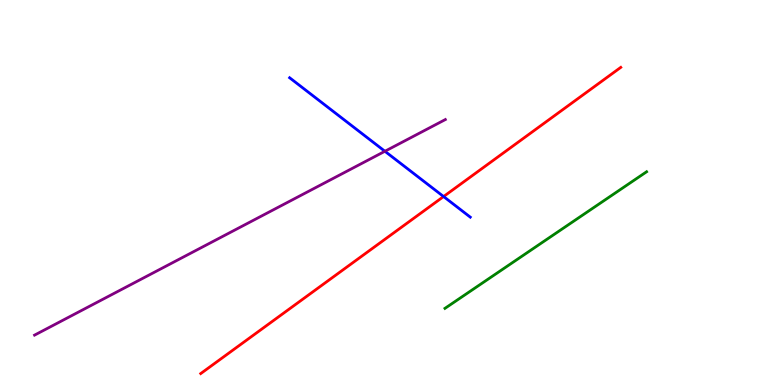[{'lines': ['blue', 'red'], 'intersections': [{'x': 5.72, 'y': 4.9}]}, {'lines': ['green', 'red'], 'intersections': []}, {'lines': ['purple', 'red'], 'intersections': []}, {'lines': ['blue', 'green'], 'intersections': []}, {'lines': ['blue', 'purple'], 'intersections': [{'x': 4.97, 'y': 6.07}]}, {'lines': ['green', 'purple'], 'intersections': []}]